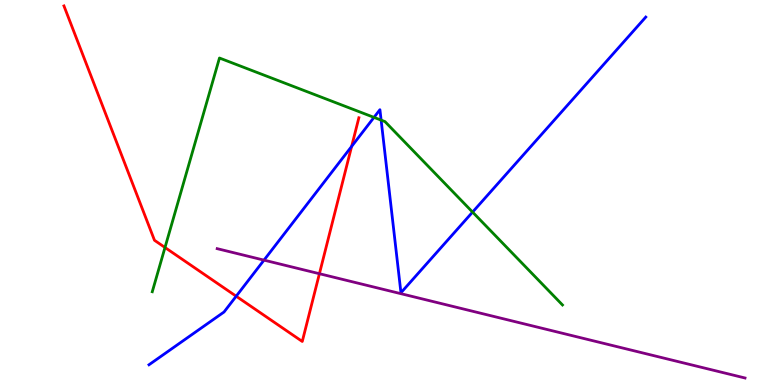[{'lines': ['blue', 'red'], 'intersections': [{'x': 3.05, 'y': 2.31}, {'x': 4.54, 'y': 6.2}]}, {'lines': ['green', 'red'], 'intersections': [{'x': 2.13, 'y': 3.57}]}, {'lines': ['purple', 'red'], 'intersections': [{'x': 4.12, 'y': 2.89}]}, {'lines': ['blue', 'green'], 'intersections': [{'x': 4.83, 'y': 6.95}, {'x': 4.92, 'y': 6.88}, {'x': 6.1, 'y': 4.49}]}, {'lines': ['blue', 'purple'], 'intersections': [{'x': 3.41, 'y': 3.24}]}, {'lines': ['green', 'purple'], 'intersections': []}]